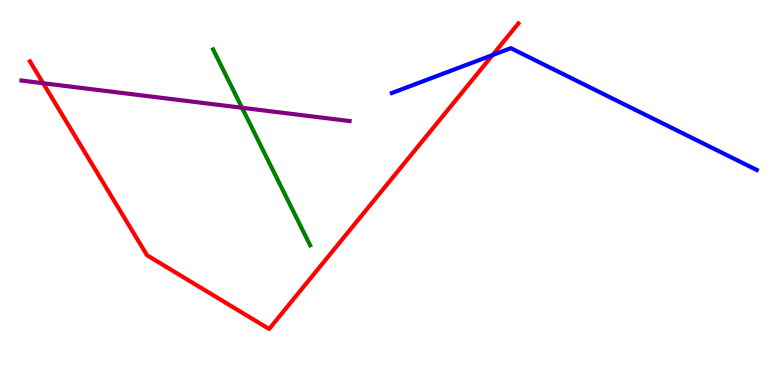[{'lines': ['blue', 'red'], 'intersections': [{'x': 6.36, 'y': 8.57}]}, {'lines': ['green', 'red'], 'intersections': []}, {'lines': ['purple', 'red'], 'intersections': [{'x': 0.557, 'y': 7.84}]}, {'lines': ['blue', 'green'], 'intersections': []}, {'lines': ['blue', 'purple'], 'intersections': []}, {'lines': ['green', 'purple'], 'intersections': [{'x': 3.12, 'y': 7.2}]}]